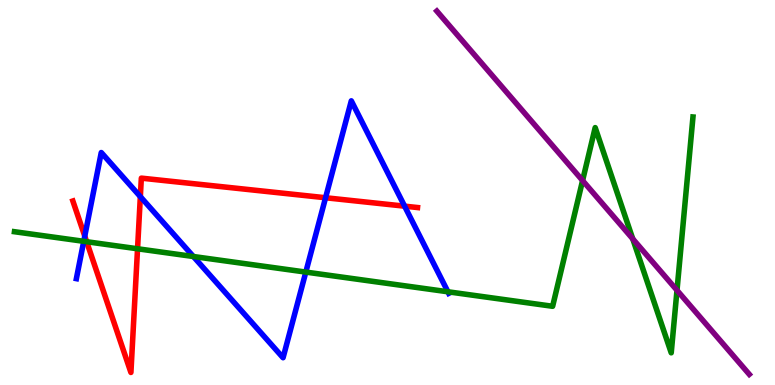[{'lines': ['blue', 'red'], 'intersections': [{'x': 1.09, 'y': 3.87}, {'x': 1.81, 'y': 4.89}, {'x': 4.2, 'y': 4.86}, {'x': 5.22, 'y': 4.65}]}, {'lines': ['green', 'red'], 'intersections': [{'x': 1.12, 'y': 3.72}, {'x': 1.77, 'y': 3.54}]}, {'lines': ['purple', 'red'], 'intersections': []}, {'lines': ['blue', 'green'], 'intersections': [{'x': 1.08, 'y': 3.73}, {'x': 2.5, 'y': 3.34}, {'x': 3.95, 'y': 2.93}, {'x': 5.78, 'y': 2.42}]}, {'lines': ['blue', 'purple'], 'intersections': []}, {'lines': ['green', 'purple'], 'intersections': [{'x': 7.52, 'y': 5.31}, {'x': 8.16, 'y': 3.8}, {'x': 8.74, 'y': 2.46}]}]